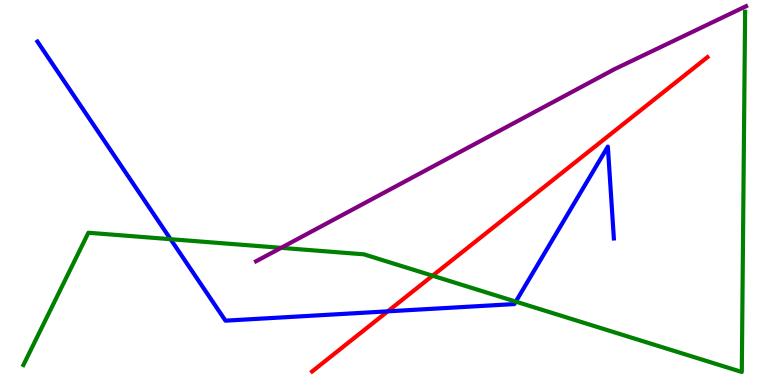[{'lines': ['blue', 'red'], 'intersections': [{'x': 5.0, 'y': 1.91}]}, {'lines': ['green', 'red'], 'intersections': [{'x': 5.58, 'y': 2.84}]}, {'lines': ['purple', 'red'], 'intersections': []}, {'lines': ['blue', 'green'], 'intersections': [{'x': 2.2, 'y': 3.79}, {'x': 6.66, 'y': 2.17}]}, {'lines': ['blue', 'purple'], 'intersections': []}, {'lines': ['green', 'purple'], 'intersections': [{'x': 3.63, 'y': 3.56}]}]